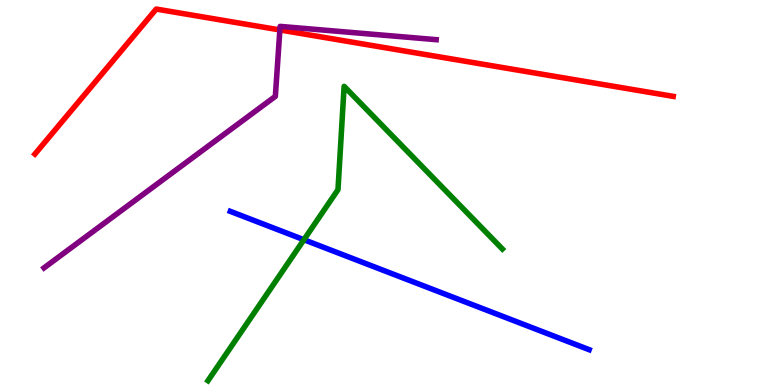[{'lines': ['blue', 'red'], 'intersections': []}, {'lines': ['green', 'red'], 'intersections': []}, {'lines': ['purple', 'red'], 'intersections': [{'x': 3.61, 'y': 9.22}]}, {'lines': ['blue', 'green'], 'intersections': [{'x': 3.92, 'y': 3.77}]}, {'lines': ['blue', 'purple'], 'intersections': []}, {'lines': ['green', 'purple'], 'intersections': []}]